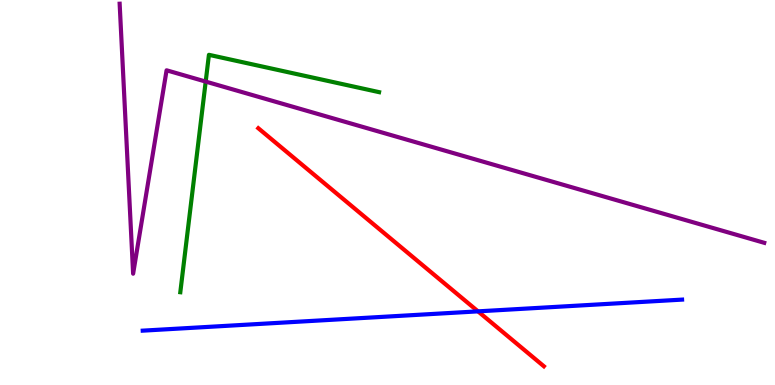[{'lines': ['blue', 'red'], 'intersections': [{'x': 6.17, 'y': 1.91}]}, {'lines': ['green', 'red'], 'intersections': []}, {'lines': ['purple', 'red'], 'intersections': []}, {'lines': ['blue', 'green'], 'intersections': []}, {'lines': ['blue', 'purple'], 'intersections': []}, {'lines': ['green', 'purple'], 'intersections': [{'x': 2.65, 'y': 7.88}]}]